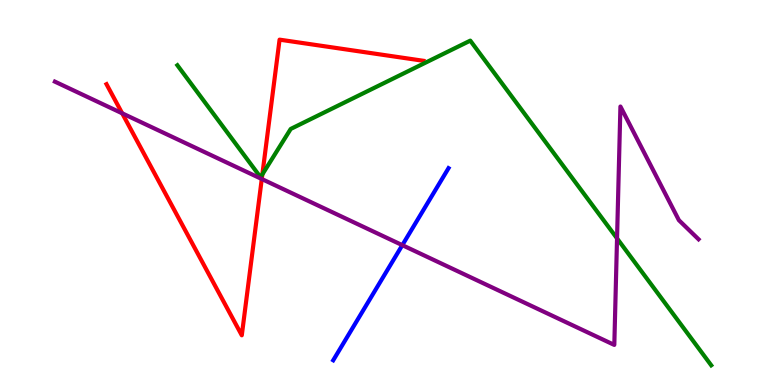[{'lines': ['blue', 'red'], 'intersections': []}, {'lines': ['green', 'red'], 'intersections': [{'x': 3.39, 'y': 5.47}]}, {'lines': ['purple', 'red'], 'intersections': [{'x': 1.58, 'y': 7.06}, {'x': 3.38, 'y': 5.35}]}, {'lines': ['blue', 'green'], 'intersections': []}, {'lines': ['blue', 'purple'], 'intersections': [{'x': 5.19, 'y': 3.63}]}, {'lines': ['green', 'purple'], 'intersections': [{'x': 7.96, 'y': 3.81}]}]